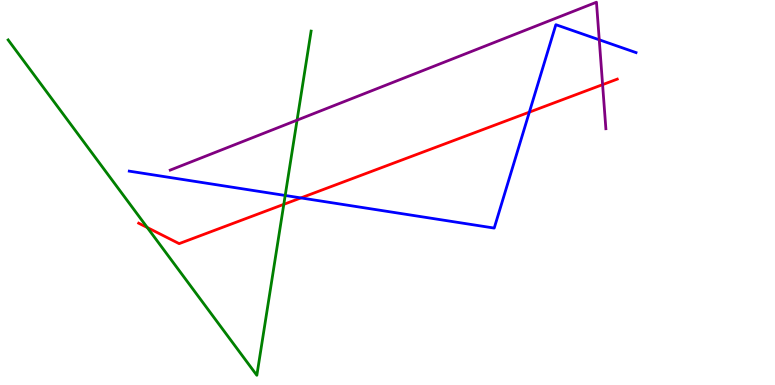[{'lines': ['blue', 'red'], 'intersections': [{'x': 3.88, 'y': 4.86}, {'x': 6.83, 'y': 7.09}]}, {'lines': ['green', 'red'], 'intersections': [{'x': 1.9, 'y': 4.09}, {'x': 3.66, 'y': 4.69}]}, {'lines': ['purple', 'red'], 'intersections': [{'x': 7.78, 'y': 7.8}]}, {'lines': ['blue', 'green'], 'intersections': [{'x': 3.68, 'y': 4.92}]}, {'lines': ['blue', 'purple'], 'intersections': [{'x': 7.73, 'y': 8.97}]}, {'lines': ['green', 'purple'], 'intersections': [{'x': 3.83, 'y': 6.88}]}]